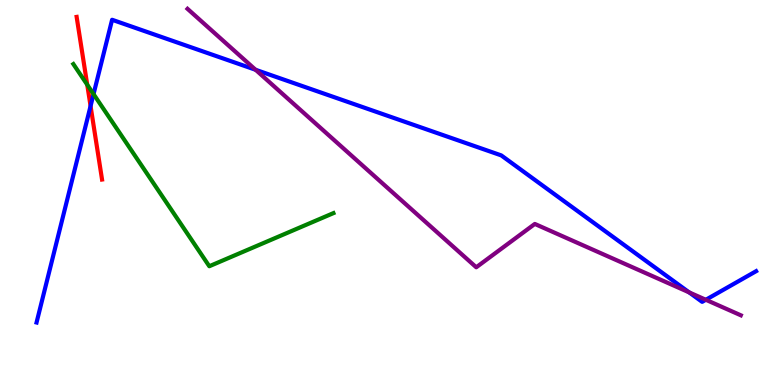[{'lines': ['blue', 'red'], 'intersections': [{'x': 1.17, 'y': 7.25}]}, {'lines': ['green', 'red'], 'intersections': [{'x': 1.13, 'y': 7.8}]}, {'lines': ['purple', 'red'], 'intersections': []}, {'lines': ['blue', 'green'], 'intersections': [{'x': 1.21, 'y': 7.56}]}, {'lines': ['blue', 'purple'], 'intersections': [{'x': 3.3, 'y': 8.19}, {'x': 8.89, 'y': 2.41}, {'x': 9.11, 'y': 2.21}]}, {'lines': ['green', 'purple'], 'intersections': []}]